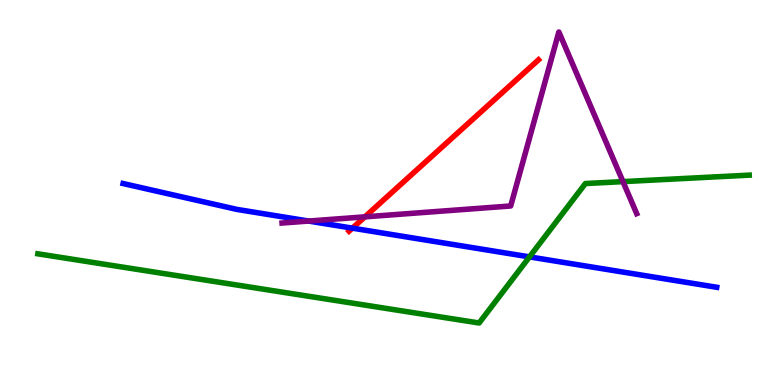[{'lines': ['blue', 'red'], 'intersections': [{'x': 4.55, 'y': 4.07}]}, {'lines': ['green', 'red'], 'intersections': []}, {'lines': ['purple', 'red'], 'intersections': [{'x': 4.71, 'y': 4.37}]}, {'lines': ['blue', 'green'], 'intersections': [{'x': 6.83, 'y': 3.33}]}, {'lines': ['blue', 'purple'], 'intersections': [{'x': 3.98, 'y': 4.26}]}, {'lines': ['green', 'purple'], 'intersections': [{'x': 8.04, 'y': 5.28}]}]